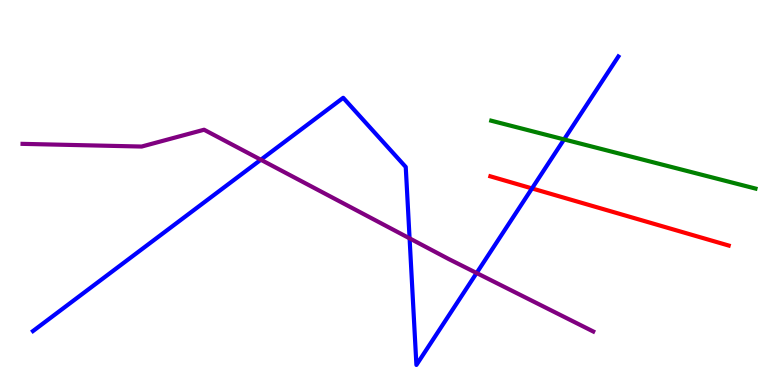[{'lines': ['blue', 'red'], 'intersections': [{'x': 6.86, 'y': 5.11}]}, {'lines': ['green', 'red'], 'intersections': []}, {'lines': ['purple', 'red'], 'intersections': []}, {'lines': ['blue', 'green'], 'intersections': [{'x': 7.28, 'y': 6.38}]}, {'lines': ['blue', 'purple'], 'intersections': [{'x': 3.37, 'y': 5.85}, {'x': 5.28, 'y': 3.81}, {'x': 6.15, 'y': 2.91}]}, {'lines': ['green', 'purple'], 'intersections': []}]